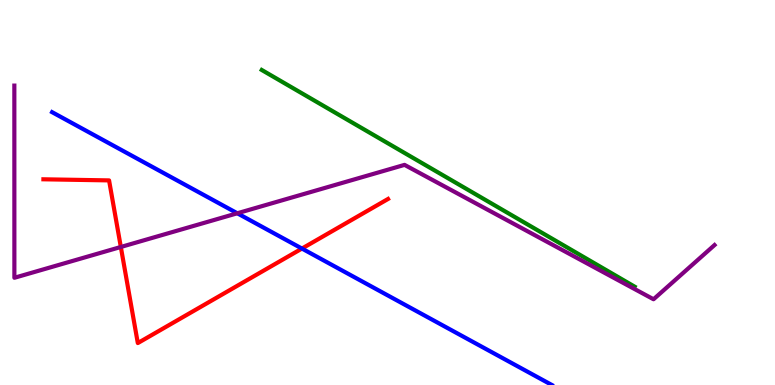[{'lines': ['blue', 'red'], 'intersections': [{'x': 3.9, 'y': 3.54}]}, {'lines': ['green', 'red'], 'intersections': []}, {'lines': ['purple', 'red'], 'intersections': [{'x': 1.56, 'y': 3.59}]}, {'lines': ['blue', 'green'], 'intersections': []}, {'lines': ['blue', 'purple'], 'intersections': [{'x': 3.06, 'y': 4.46}]}, {'lines': ['green', 'purple'], 'intersections': []}]